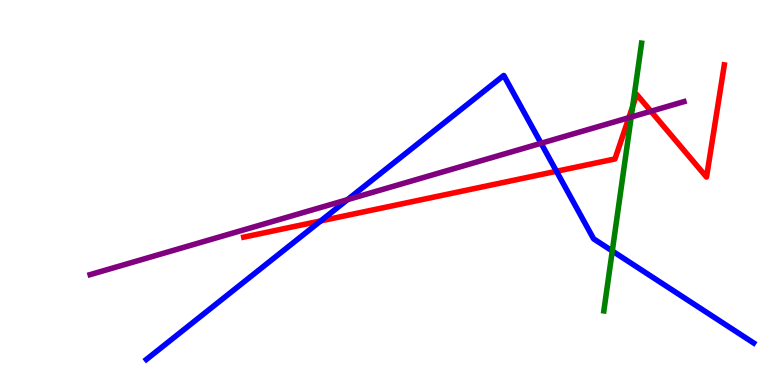[{'lines': ['blue', 'red'], 'intersections': [{'x': 4.14, 'y': 4.26}, {'x': 7.18, 'y': 5.55}]}, {'lines': ['green', 'red'], 'intersections': [{'x': 8.16, 'y': 7.24}]}, {'lines': ['purple', 'red'], 'intersections': [{'x': 8.11, 'y': 6.94}, {'x': 8.4, 'y': 7.11}]}, {'lines': ['blue', 'green'], 'intersections': [{'x': 7.9, 'y': 3.48}]}, {'lines': ['blue', 'purple'], 'intersections': [{'x': 4.48, 'y': 4.81}, {'x': 6.98, 'y': 6.28}]}, {'lines': ['green', 'purple'], 'intersections': [{'x': 8.14, 'y': 6.96}]}]